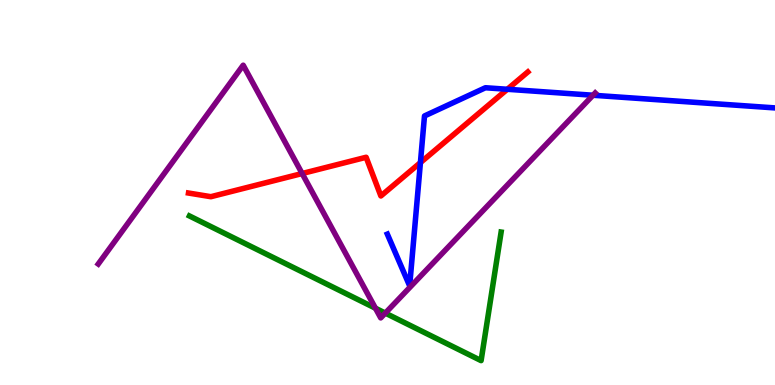[{'lines': ['blue', 'red'], 'intersections': [{'x': 5.42, 'y': 5.78}, {'x': 6.55, 'y': 7.68}]}, {'lines': ['green', 'red'], 'intersections': []}, {'lines': ['purple', 'red'], 'intersections': [{'x': 3.9, 'y': 5.49}]}, {'lines': ['blue', 'green'], 'intersections': []}, {'lines': ['blue', 'purple'], 'intersections': [{'x': 7.65, 'y': 7.53}]}, {'lines': ['green', 'purple'], 'intersections': [{'x': 4.84, 'y': 1.99}, {'x': 4.97, 'y': 1.87}]}]